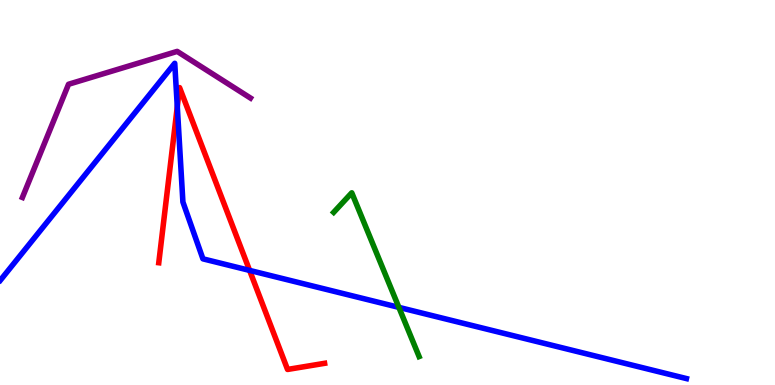[{'lines': ['blue', 'red'], 'intersections': [{'x': 2.29, 'y': 7.23}, {'x': 3.22, 'y': 2.98}]}, {'lines': ['green', 'red'], 'intersections': []}, {'lines': ['purple', 'red'], 'intersections': []}, {'lines': ['blue', 'green'], 'intersections': [{'x': 5.15, 'y': 2.02}]}, {'lines': ['blue', 'purple'], 'intersections': []}, {'lines': ['green', 'purple'], 'intersections': []}]